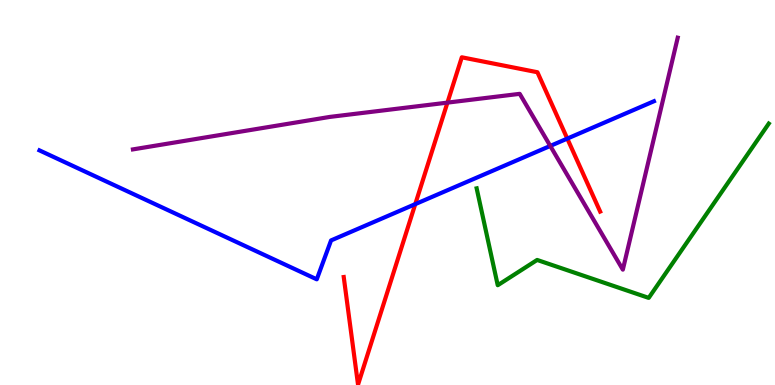[{'lines': ['blue', 'red'], 'intersections': [{'x': 5.36, 'y': 4.7}, {'x': 7.32, 'y': 6.4}]}, {'lines': ['green', 'red'], 'intersections': []}, {'lines': ['purple', 'red'], 'intersections': [{'x': 5.77, 'y': 7.33}]}, {'lines': ['blue', 'green'], 'intersections': []}, {'lines': ['blue', 'purple'], 'intersections': [{'x': 7.1, 'y': 6.21}]}, {'lines': ['green', 'purple'], 'intersections': []}]